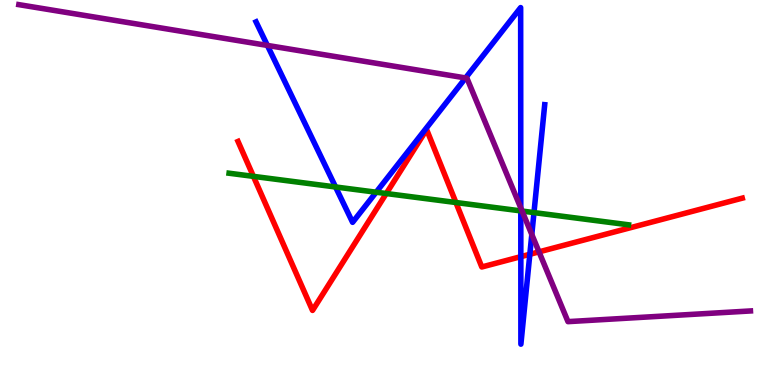[{'lines': ['blue', 'red'], 'intersections': [{'x': 6.72, 'y': 3.33}, {'x': 6.84, 'y': 3.4}]}, {'lines': ['green', 'red'], 'intersections': [{'x': 3.27, 'y': 5.42}, {'x': 4.98, 'y': 4.97}, {'x': 5.88, 'y': 4.74}]}, {'lines': ['purple', 'red'], 'intersections': [{'x': 6.96, 'y': 3.46}]}, {'lines': ['blue', 'green'], 'intersections': [{'x': 4.33, 'y': 5.14}, {'x': 4.85, 'y': 5.01}, {'x': 6.72, 'y': 4.52}, {'x': 6.89, 'y': 4.48}]}, {'lines': ['blue', 'purple'], 'intersections': [{'x': 3.45, 'y': 8.82}, {'x': 6.01, 'y': 7.98}, {'x': 6.72, 'y': 4.6}, {'x': 6.86, 'y': 3.91}]}, {'lines': ['green', 'purple'], 'intersections': [{'x': 6.74, 'y': 4.52}]}]